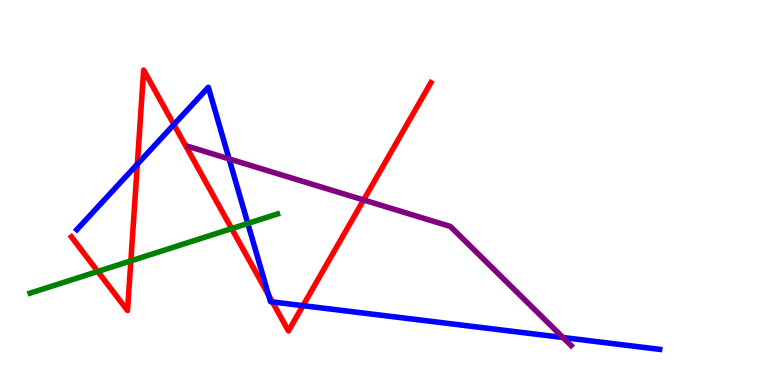[{'lines': ['blue', 'red'], 'intersections': [{'x': 1.77, 'y': 5.74}, {'x': 2.24, 'y': 6.76}, {'x': 3.47, 'y': 2.34}, {'x': 3.51, 'y': 2.16}, {'x': 3.91, 'y': 2.06}]}, {'lines': ['green', 'red'], 'intersections': [{'x': 1.26, 'y': 2.95}, {'x': 1.69, 'y': 3.22}, {'x': 2.99, 'y': 4.06}]}, {'lines': ['purple', 'red'], 'intersections': [{'x': 4.69, 'y': 4.81}]}, {'lines': ['blue', 'green'], 'intersections': [{'x': 3.2, 'y': 4.2}]}, {'lines': ['blue', 'purple'], 'intersections': [{'x': 2.96, 'y': 5.87}, {'x': 7.26, 'y': 1.23}]}, {'lines': ['green', 'purple'], 'intersections': []}]